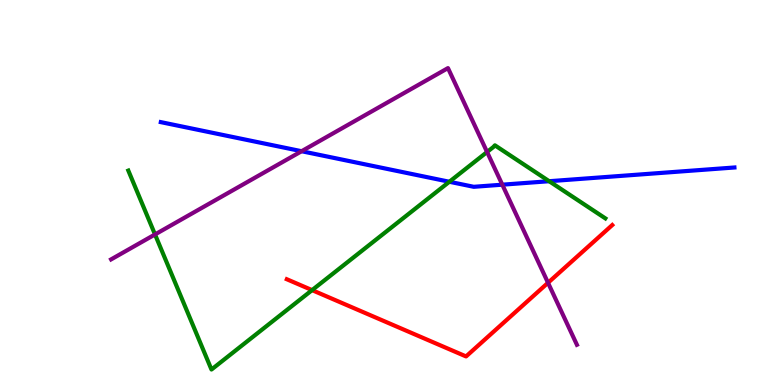[{'lines': ['blue', 'red'], 'intersections': []}, {'lines': ['green', 'red'], 'intersections': [{'x': 4.03, 'y': 2.46}]}, {'lines': ['purple', 'red'], 'intersections': [{'x': 7.07, 'y': 2.66}]}, {'lines': ['blue', 'green'], 'intersections': [{'x': 5.8, 'y': 5.28}, {'x': 7.09, 'y': 5.29}]}, {'lines': ['blue', 'purple'], 'intersections': [{'x': 3.89, 'y': 6.07}, {'x': 6.48, 'y': 5.2}]}, {'lines': ['green', 'purple'], 'intersections': [{'x': 2.0, 'y': 3.91}, {'x': 6.28, 'y': 6.05}]}]